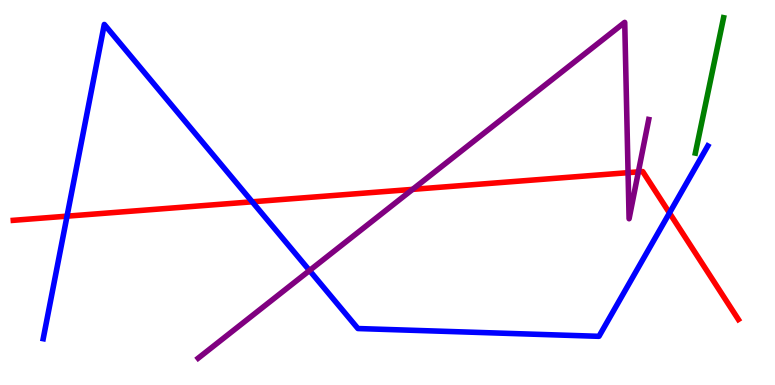[{'lines': ['blue', 'red'], 'intersections': [{'x': 0.865, 'y': 4.39}, {'x': 3.25, 'y': 4.76}, {'x': 8.64, 'y': 4.47}]}, {'lines': ['green', 'red'], 'intersections': []}, {'lines': ['purple', 'red'], 'intersections': [{'x': 5.32, 'y': 5.08}, {'x': 8.1, 'y': 5.52}, {'x': 8.24, 'y': 5.54}]}, {'lines': ['blue', 'green'], 'intersections': []}, {'lines': ['blue', 'purple'], 'intersections': [{'x': 3.99, 'y': 2.97}]}, {'lines': ['green', 'purple'], 'intersections': []}]